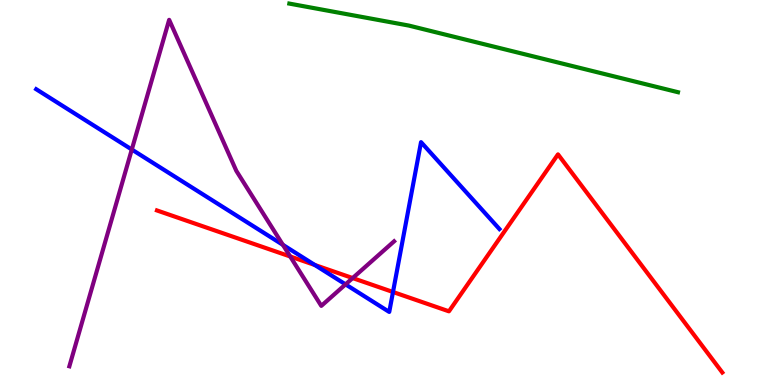[{'lines': ['blue', 'red'], 'intersections': [{'x': 4.06, 'y': 3.12}, {'x': 5.07, 'y': 2.42}]}, {'lines': ['green', 'red'], 'intersections': []}, {'lines': ['purple', 'red'], 'intersections': [{'x': 3.74, 'y': 3.34}, {'x': 4.55, 'y': 2.78}]}, {'lines': ['blue', 'green'], 'intersections': []}, {'lines': ['blue', 'purple'], 'intersections': [{'x': 1.7, 'y': 6.12}, {'x': 3.65, 'y': 3.64}, {'x': 4.46, 'y': 2.61}]}, {'lines': ['green', 'purple'], 'intersections': []}]